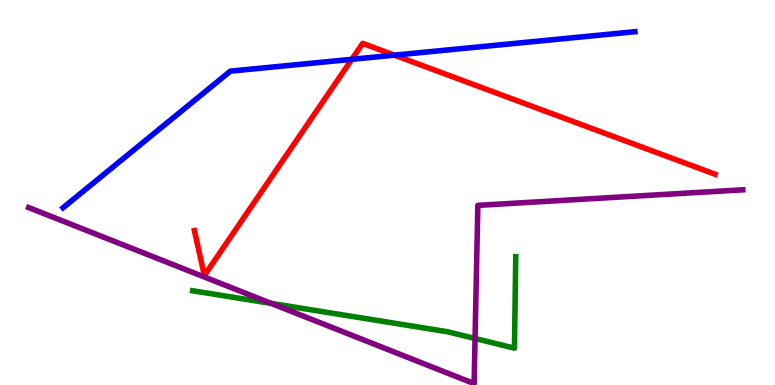[{'lines': ['blue', 'red'], 'intersections': [{'x': 4.54, 'y': 8.46}, {'x': 5.09, 'y': 8.57}]}, {'lines': ['green', 'red'], 'intersections': []}, {'lines': ['purple', 'red'], 'intersections': []}, {'lines': ['blue', 'green'], 'intersections': []}, {'lines': ['blue', 'purple'], 'intersections': []}, {'lines': ['green', 'purple'], 'intersections': [{'x': 3.5, 'y': 2.12}, {'x': 6.13, 'y': 1.21}]}]